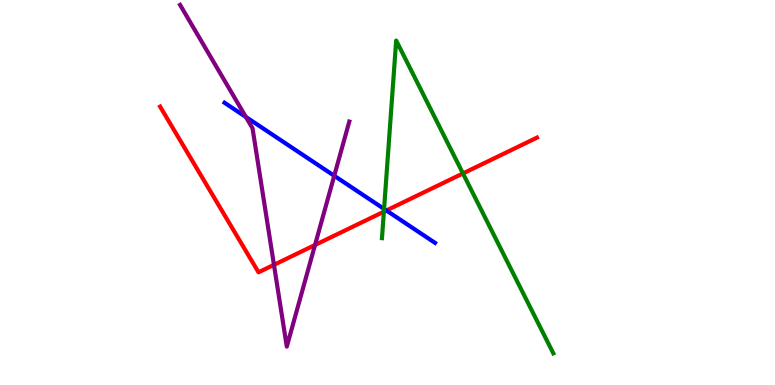[{'lines': ['blue', 'red'], 'intersections': [{'x': 4.99, 'y': 4.53}]}, {'lines': ['green', 'red'], 'intersections': [{'x': 4.95, 'y': 4.5}, {'x': 5.97, 'y': 5.5}]}, {'lines': ['purple', 'red'], 'intersections': [{'x': 3.53, 'y': 3.12}, {'x': 4.06, 'y': 3.64}]}, {'lines': ['blue', 'green'], 'intersections': [{'x': 4.96, 'y': 4.57}]}, {'lines': ['blue', 'purple'], 'intersections': [{'x': 3.17, 'y': 6.96}, {'x': 4.31, 'y': 5.43}]}, {'lines': ['green', 'purple'], 'intersections': []}]